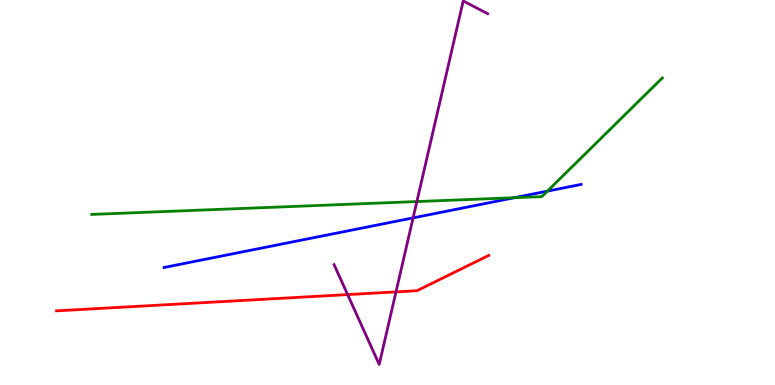[{'lines': ['blue', 'red'], 'intersections': []}, {'lines': ['green', 'red'], 'intersections': []}, {'lines': ['purple', 'red'], 'intersections': [{'x': 4.49, 'y': 2.35}, {'x': 5.11, 'y': 2.42}]}, {'lines': ['blue', 'green'], 'intersections': [{'x': 6.64, 'y': 4.86}, {'x': 7.06, 'y': 5.04}]}, {'lines': ['blue', 'purple'], 'intersections': [{'x': 5.33, 'y': 4.34}]}, {'lines': ['green', 'purple'], 'intersections': [{'x': 5.38, 'y': 4.76}]}]